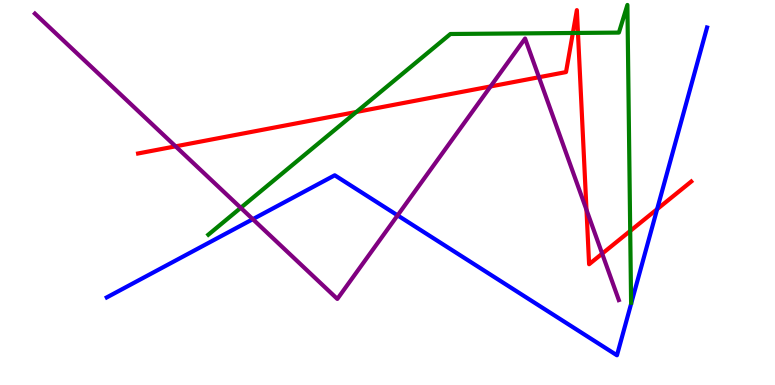[{'lines': ['blue', 'red'], 'intersections': [{'x': 8.48, 'y': 4.57}]}, {'lines': ['green', 'red'], 'intersections': [{'x': 4.6, 'y': 7.09}, {'x': 7.39, 'y': 9.14}, {'x': 7.46, 'y': 9.14}, {'x': 8.13, 'y': 4.0}]}, {'lines': ['purple', 'red'], 'intersections': [{'x': 2.27, 'y': 6.2}, {'x': 6.33, 'y': 7.75}, {'x': 6.95, 'y': 7.99}, {'x': 7.57, 'y': 4.55}, {'x': 7.77, 'y': 3.41}]}, {'lines': ['blue', 'green'], 'intersections': []}, {'lines': ['blue', 'purple'], 'intersections': [{'x': 3.26, 'y': 4.31}, {'x': 5.13, 'y': 4.41}]}, {'lines': ['green', 'purple'], 'intersections': [{'x': 3.11, 'y': 4.6}]}]